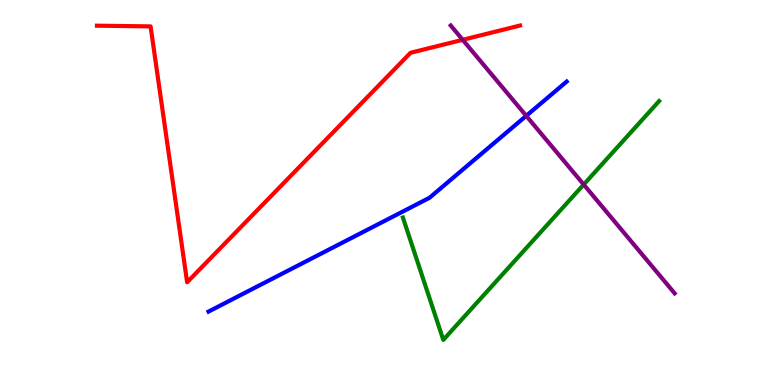[{'lines': ['blue', 'red'], 'intersections': []}, {'lines': ['green', 'red'], 'intersections': []}, {'lines': ['purple', 'red'], 'intersections': [{'x': 5.97, 'y': 8.97}]}, {'lines': ['blue', 'green'], 'intersections': []}, {'lines': ['blue', 'purple'], 'intersections': [{'x': 6.79, 'y': 6.99}]}, {'lines': ['green', 'purple'], 'intersections': [{'x': 7.53, 'y': 5.21}]}]